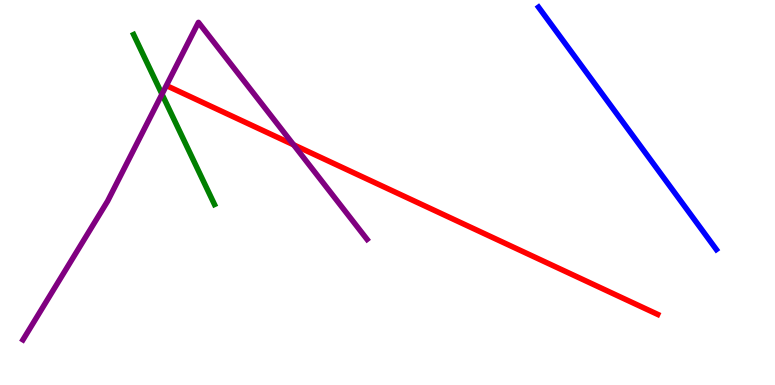[{'lines': ['blue', 'red'], 'intersections': []}, {'lines': ['green', 'red'], 'intersections': []}, {'lines': ['purple', 'red'], 'intersections': [{'x': 3.79, 'y': 6.24}]}, {'lines': ['blue', 'green'], 'intersections': []}, {'lines': ['blue', 'purple'], 'intersections': []}, {'lines': ['green', 'purple'], 'intersections': [{'x': 2.09, 'y': 7.55}]}]